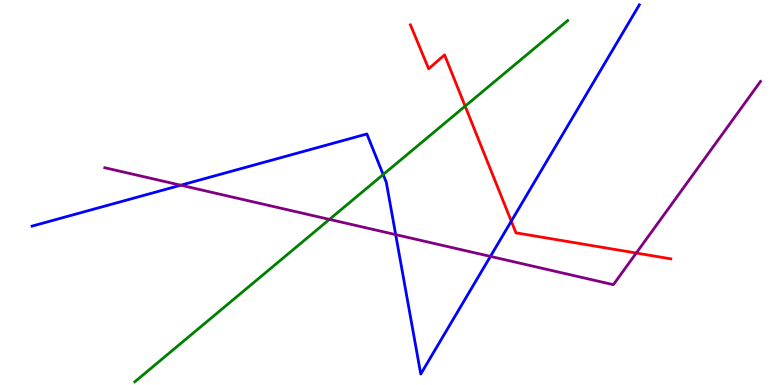[{'lines': ['blue', 'red'], 'intersections': [{'x': 6.6, 'y': 4.26}]}, {'lines': ['green', 'red'], 'intersections': [{'x': 6.0, 'y': 7.24}]}, {'lines': ['purple', 'red'], 'intersections': [{'x': 8.21, 'y': 3.43}]}, {'lines': ['blue', 'green'], 'intersections': [{'x': 4.94, 'y': 5.47}]}, {'lines': ['blue', 'purple'], 'intersections': [{'x': 2.33, 'y': 5.19}, {'x': 5.11, 'y': 3.91}, {'x': 6.33, 'y': 3.34}]}, {'lines': ['green', 'purple'], 'intersections': [{'x': 4.25, 'y': 4.3}]}]